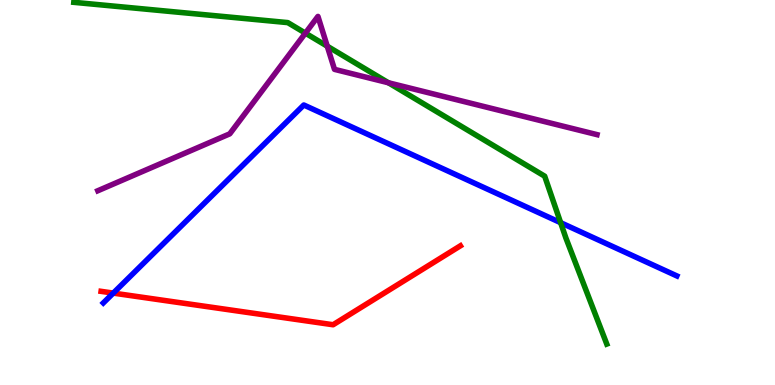[{'lines': ['blue', 'red'], 'intersections': [{'x': 1.46, 'y': 2.39}]}, {'lines': ['green', 'red'], 'intersections': []}, {'lines': ['purple', 'red'], 'intersections': []}, {'lines': ['blue', 'green'], 'intersections': [{'x': 7.23, 'y': 4.22}]}, {'lines': ['blue', 'purple'], 'intersections': []}, {'lines': ['green', 'purple'], 'intersections': [{'x': 3.94, 'y': 9.14}, {'x': 4.22, 'y': 8.8}, {'x': 5.01, 'y': 7.85}]}]